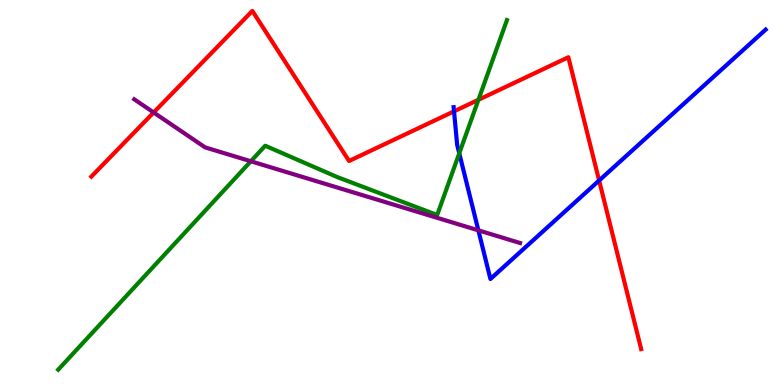[{'lines': ['blue', 'red'], 'intersections': [{'x': 5.86, 'y': 7.11}, {'x': 7.73, 'y': 5.31}]}, {'lines': ['green', 'red'], 'intersections': [{'x': 6.17, 'y': 7.41}]}, {'lines': ['purple', 'red'], 'intersections': [{'x': 1.98, 'y': 7.08}]}, {'lines': ['blue', 'green'], 'intersections': [{'x': 5.93, 'y': 6.02}]}, {'lines': ['blue', 'purple'], 'intersections': [{'x': 6.17, 'y': 4.02}]}, {'lines': ['green', 'purple'], 'intersections': [{'x': 3.24, 'y': 5.81}]}]